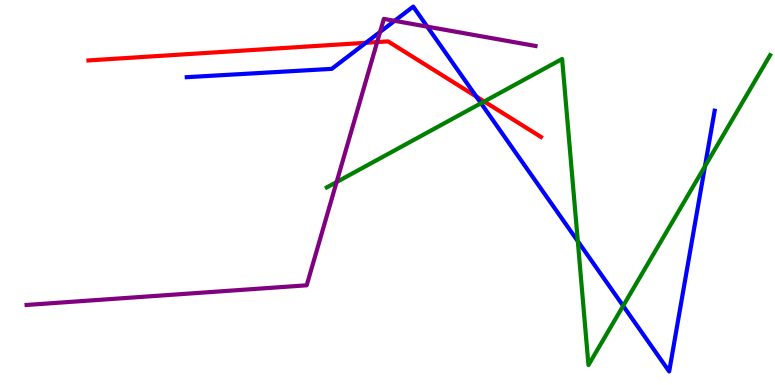[{'lines': ['blue', 'red'], 'intersections': [{'x': 4.72, 'y': 8.89}, {'x': 6.15, 'y': 7.49}]}, {'lines': ['green', 'red'], 'intersections': [{'x': 6.25, 'y': 7.36}]}, {'lines': ['purple', 'red'], 'intersections': [{'x': 4.87, 'y': 8.91}]}, {'lines': ['blue', 'green'], 'intersections': [{'x': 6.21, 'y': 7.32}, {'x': 7.46, 'y': 3.74}, {'x': 8.04, 'y': 2.06}, {'x': 9.1, 'y': 5.68}]}, {'lines': ['blue', 'purple'], 'intersections': [{'x': 4.9, 'y': 9.17}, {'x': 5.09, 'y': 9.46}, {'x': 5.51, 'y': 9.31}]}, {'lines': ['green', 'purple'], 'intersections': [{'x': 4.34, 'y': 5.27}]}]